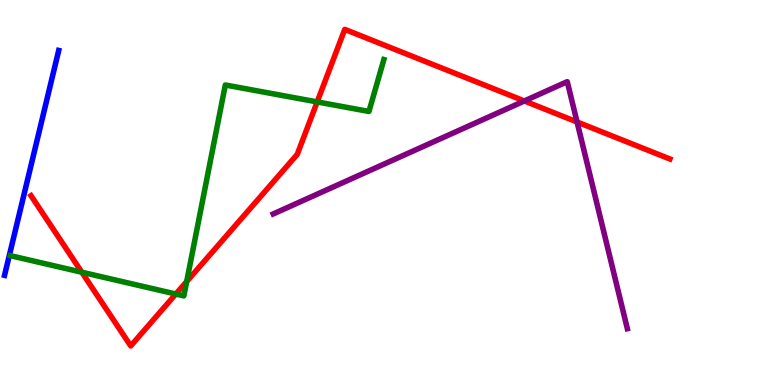[{'lines': ['blue', 'red'], 'intersections': []}, {'lines': ['green', 'red'], 'intersections': [{'x': 1.06, 'y': 2.93}, {'x': 2.27, 'y': 2.36}, {'x': 2.41, 'y': 2.69}, {'x': 4.09, 'y': 7.35}]}, {'lines': ['purple', 'red'], 'intersections': [{'x': 6.77, 'y': 7.38}, {'x': 7.45, 'y': 6.83}]}, {'lines': ['blue', 'green'], 'intersections': []}, {'lines': ['blue', 'purple'], 'intersections': []}, {'lines': ['green', 'purple'], 'intersections': []}]